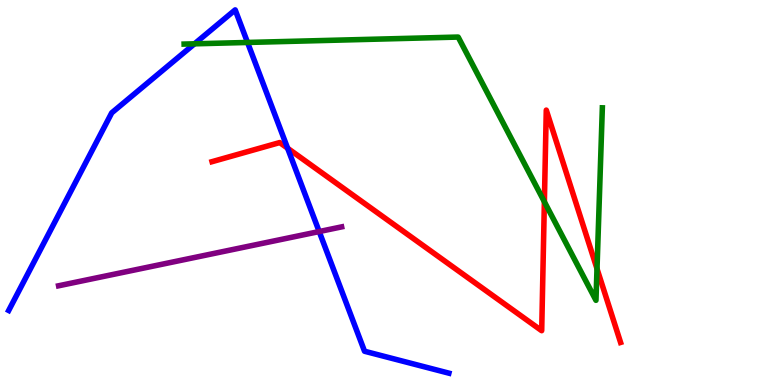[{'lines': ['blue', 'red'], 'intersections': [{'x': 3.71, 'y': 6.15}]}, {'lines': ['green', 'red'], 'intersections': [{'x': 7.02, 'y': 4.76}, {'x': 7.7, 'y': 3.02}]}, {'lines': ['purple', 'red'], 'intersections': []}, {'lines': ['blue', 'green'], 'intersections': [{'x': 2.51, 'y': 8.86}, {'x': 3.19, 'y': 8.9}]}, {'lines': ['blue', 'purple'], 'intersections': [{'x': 4.12, 'y': 3.99}]}, {'lines': ['green', 'purple'], 'intersections': []}]